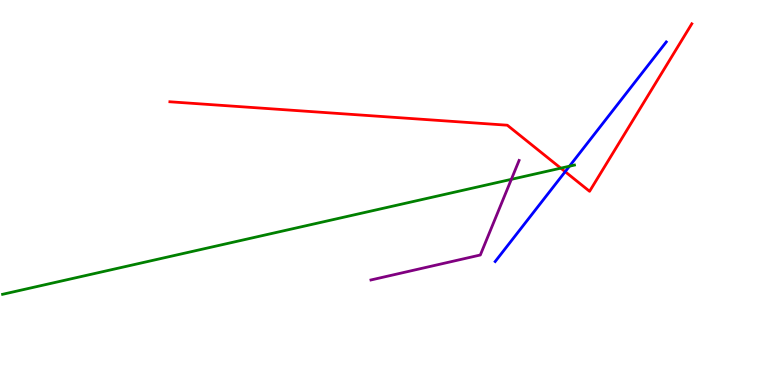[{'lines': ['blue', 'red'], 'intersections': [{'x': 7.29, 'y': 5.54}]}, {'lines': ['green', 'red'], 'intersections': [{'x': 7.24, 'y': 5.63}]}, {'lines': ['purple', 'red'], 'intersections': []}, {'lines': ['blue', 'green'], 'intersections': [{'x': 7.35, 'y': 5.68}]}, {'lines': ['blue', 'purple'], 'intersections': []}, {'lines': ['green', 'purple'], 'intersections': [{'x': 6.6, 'y': 5.34}]}]